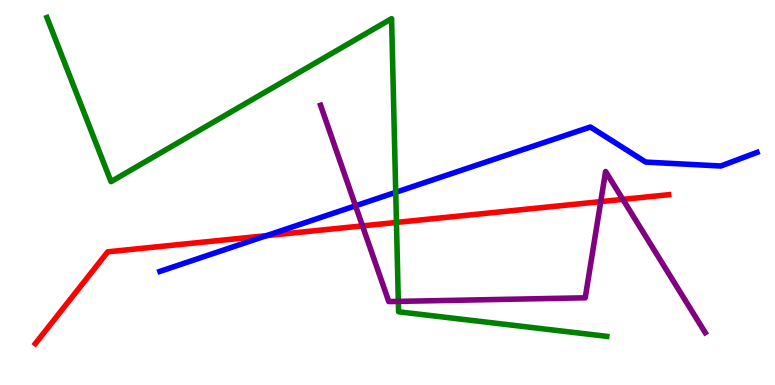[{'lines': ['blue', 'red'], 'intersections': [{'x': 3.44, 'y': 3.88}]}, {'lines': ['green', 'red'], 'intersections': [{'x': 5.12, 'y': 4.22}]}, {'lines': ['purple', 'red'], 'intersections': [{'x': 4.68, 'y': 4.13}, {'x': 7.75, 'y': 4.76}, {'x': 8.04, 'y': 4.82}]}, {'lines': ['blue', 'green'], 'intersections': [{'x': 5.11, 'y': 5.01}]}, {'lines': ['blue', 'purple'], 'intersections': [{'x': 4.59, 'y': 4.65}]}, {'lines': ['green', 'purple'], 'intersections': [{'x': 5.14, 'y': 2.17}]}]